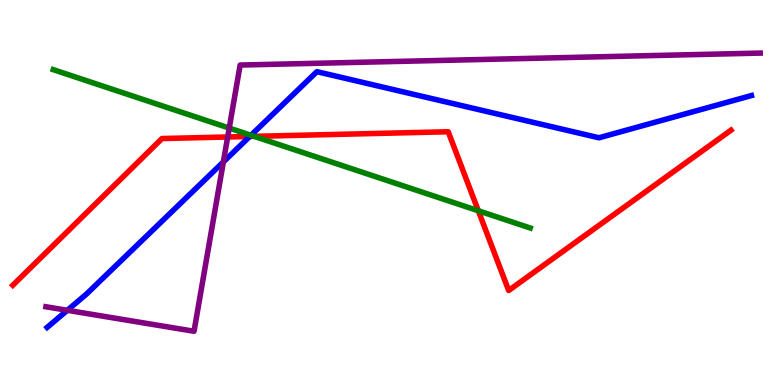[{'lines': ['blue', 'red'], 'intersections': [{'x': 3.22, 'y': 6.46}]}, {'lines': ['green', 'red'], 'intersections': [{'x': 3.28, 'y': 6.46}, {'x': 6.17, 'y': 4.53}]}, {'lines': ['purple', 'red'], 'intersections': [{'x': 2.94, 'y': 6.44}]}, {'lines': ['blue', 'green'], 'intersections': [{'x': 3.24, 'y': 6.49}]}, {'lines': ['blue', 'purple'], 'intersections': [{'x': 0.869, 'y': 1.94}, {'x': 2.88, 'y': 5.79}]}, {'lines': ['green', 'purple'], 'intersections': [{'x': 2.96, 'y': 6.67}]}]